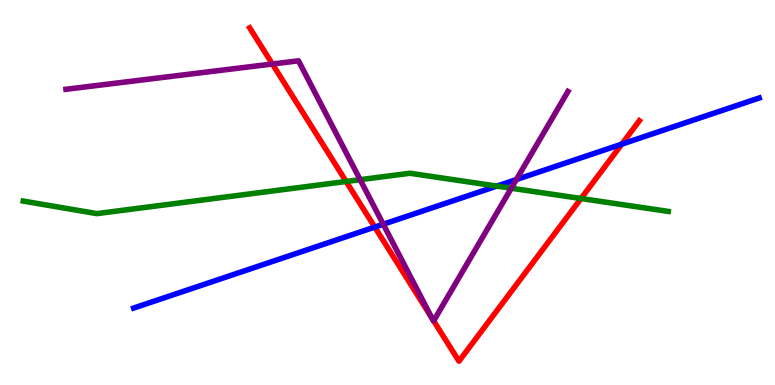[{'lines': ['blue', 'red'], 'intersections': [{'x': 4.84, 'y': 4.1}, {'x': 8.02, 'y': 6.26}]}, {'lines': ['green', 'red'], 'intersections': [{'x': 4.47, 'y': 5.29}, {'x': 7.5, 'y': 4.84}]}, {'lines': ['purple', 'red'], 'intersections': [{'x': 3.51, 'y': 8.34}, {'x': 5.57, 'y': 1.74}, {'x': 5.6, 'y': 1.67}]}, {'lines': ['blue', 'green'], 'intersections': [{'x': 6.41, 'y': 5.17}]}, {'lines': ['blue', 'purple'], 'intersections': [{'x': 4.95, 'y': 4.18}, {'x': 6.66, 'y': 5.34}]}, {'lines': ['green', 'purple'], 'intersections': [{'x': 4.65, 'y': 5.33}, {'x': 6.6, 'y': 5.11}]}]